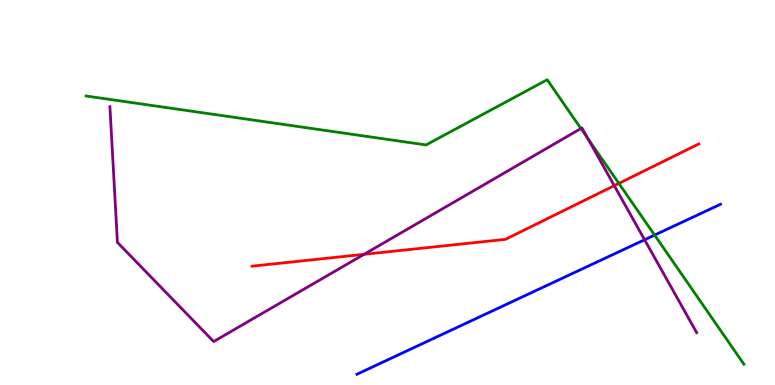[{'lines': ['blue', 'red'], 'intersections': []}, {'lines': ['green', 'red'], 'intersections': [{'x': 7.99, 'y': 5.24}]}, {'lines': ['purple', 'red'], 'intersections': [{'x': 4.7, 'y': 3.39}, {'x': 7.93, 'y': 5.18}]}, {'lines': ['blue', 'green'], 'intersections': [{'x': 8.45, 'y': 3.89}]}, {'lines': ['blue', 'purple'], 'intersections': [{'x': 8.32, 'y': 3.77}]}, {'lines': ['green', 'purple'], 'intersections': [{'x': 7.5, 'y': 6.66}, {'x': 7.59, 'y': 6.4}]}]